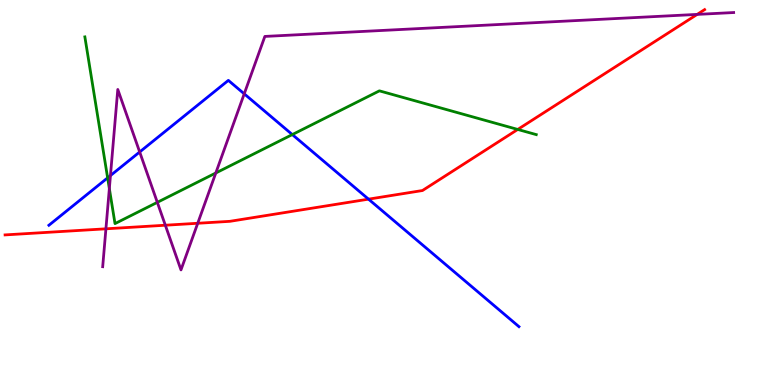[{'lines': ['blue', 'red'], 'intersections': [{'x': 4.76, 'y': 4.83}]}, {'lines': ['green', 'red'], 'intersections': [{'x': 6.68, 'y': 6.64}]}, {'lines': ['purple', 'red'], 'intersections': [{'x': 1.37, 'y': 4.06}, {'x': 2.13, 'y': 4.15}, {'x': 2.55, 'y': 4.2}, {'x': 9.0, 'y': 9.63}]}, {'lines': ['blue', 'green'], 'intersections': [{'x': 1.39, 'y': 5.38}, {'x': 3.77, 'y': 6.5}]}, {'lines': ['blue', 'purple'], 'intersections': [{'x': 1.43, 'y': 5.44}, {'x': 1.8, 'y': 6.05}, {'x': 3.15, 'y': 7.56}]}, {'lines': ['green', 'purple'], 'intersections': [{'x': 1.41, 'y': 5.1}, {'x': 2.03, 'y': 4.74}, {'x': 2.78, 'y': 5.51}]}]